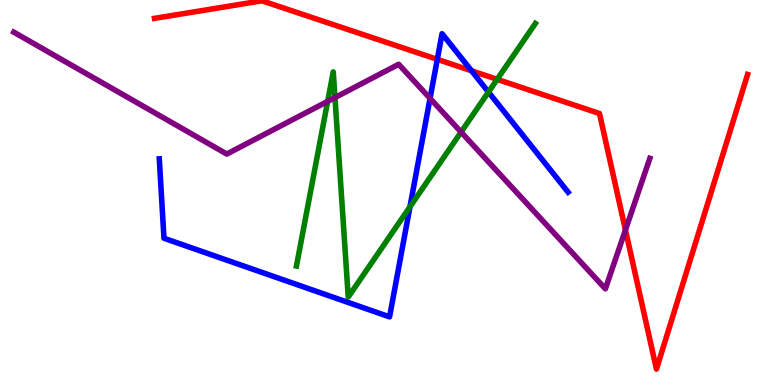[{'lines': ['blue', 'red'], 'intersections': [{'x': 5.64, 'y': 8.46}, {'x': 6.08, 'y': 8.16}]}, {'lines': ['green', 'red'], 'intersections': [{'x': 6.41, 'y': 7.94}]}, {'lines': ['purple', 'red'], 'intersections': [{'x': 8.07, 'y': 4.03}]}, {'lines': ['blue', 'green'], 'intersections': [{'x': 5.29, 'y': 4.63}, {'x': 6.3, 'y': 7.61}]}, {'lines': ['blue', 'purple'], 'intersections': [{'x': 5.55, 'y': 7.44}]}, {'lines': ['green', 'purple'], 'intersections': [{'x': 4.23, 'y': 7.37}, {'x': 4.32, 'y': 7.47}, {'x': 5.95, 'y': 6.57}]}]